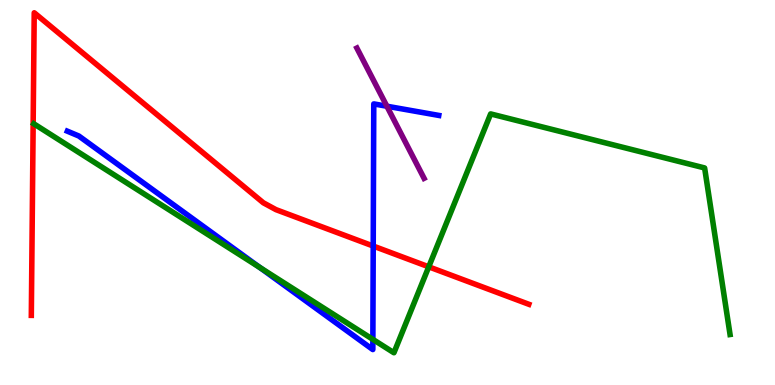[{'lines': ['blue', 'red'], 'intersections': [{'x': 4.82, 'y': 3.61}]}, {'lines': ['green', 'red'], 'intersections': [{'x': 5.53, 'y': 3.07}]}, {'lines': ['purple', 'red'], 'intersections': []}, {'lines': ['blue', 'green'], 'intersections': [{'x': 3.35, 'y': 3.05}, {'x': 4.81, 'y': 1.19}]}, {'lines': ['blue', 'purple'], 'intersections': [{'x': 4.99, 'y': 7.24}]}, {'lines': ['green', 'purple'], 'intersections': []}]